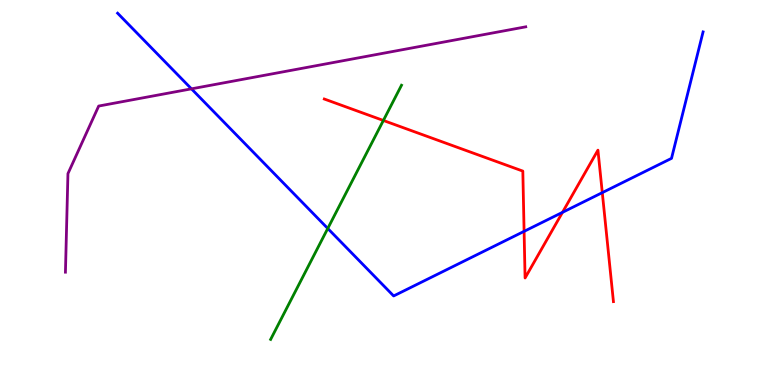[{'lines': ['blue', 'red'], 'intersections': [{'x': 6.76, 'y': 3.99}, {'x': 7.26, 'y': 4.48}, {'x': 7.77, 'y': 5.0}]}, {'lines': ['green', 'red'], 'intersections': [{'x': 4.95, 'y': 6.87}]}, {'lines': ['purple', 'red'], 'intersections': []}, {'lines': ['blue', 'green'], 'intersections': [{'x': 4.23, 'y': 4.07}]}, {'lines': ['blue', 'purple'], 'intersections': [{'x': 2.47, 'y': 7.69}]}, {'lines': ['green', 'purple'], 'intersections': []}]